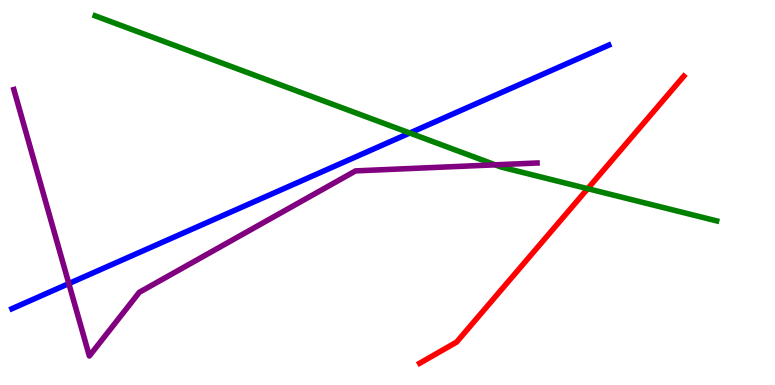[{'lines': ['blue', 'red'], 'intersections': []}, {'lines': ['green', 'red'], 'intersections': [{'x': 7.58, 'y': 5.1}]}, {'lines': ['purple', 'red'], 'intersections': []}, {'lines': ['blue', 'green'], 'intersections': [{'x': 5.29, 'y': 6.55}]}, {'lines': ['blue', 'purple'], 'intersections': [{'x': 0.888, 'y': 2.63}]}, {'lines': ['green', 'purple'], 'intersections': [{'x': 6.39, 'y': 5.72}]}]